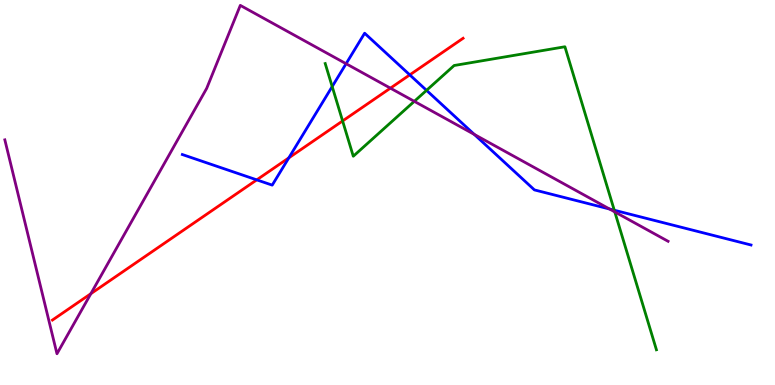[{'lines': ['blue', 'red'], 'intersections': [{'x': 3.31, 'y': 5.33}, {'x': 3.73, 'y': 5.9}, {'x': 5.29, 'y': 8.06}]}, {'lines': ['green', 'red'], 'intersections': [{'x': 4.42, 'y': 6.86}]}, {'lines': ['purple', 'red'], 'intersections': [{'x': 1.17, 'y': 2.37}, {'x': 5.04, 'y': 7.71}]}, {'lines': ['blue', 'green'], 'intersections': [{'x': 4.29, 'y': 7.75}, {'x': 5.5, 'y': 7.65}, {'x': 7.93, 'y': 4.54}]}, {'lines': ['blue', 'purple'], 'intersections': [{'x': 4.47, 'y': 8.35}, {'x': 6.12, 'y': 6.51}, {'x': 7.87, 'y': 4.57}]}, {'lines': ['green', 'purple'], 'intersections': [{'x': 5.35, 'y': 7.37}, {'x': 7.93, 'y': 4.5}]}]